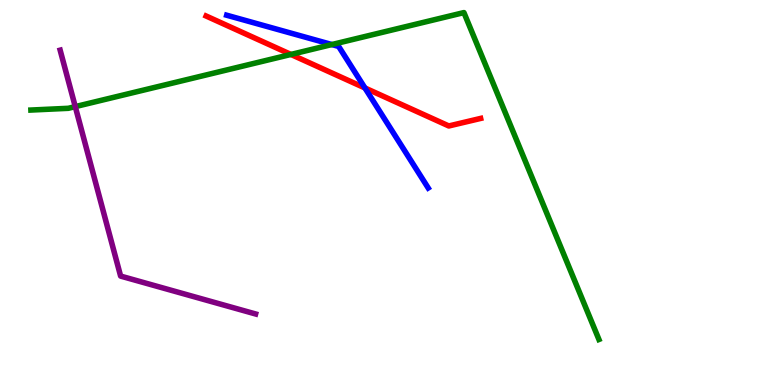[{'lines': ['blue', 'red'], 'intersections': [{'x': 4.71, 'y': 7.72}]}, {'lines': ['green', 'red'], 'intersections': [{'x': 3.75, 'y': 8.59}]}, {'lines': ['purple', 'red'], 'intersections': []}, {'lines': ['blue', 'green'], 'intersections': [{'x': 4.28, 'y': 8.84}]}, {'lines': ['blue', 'purple'], 'intersections': []}, {'lines': ['green', 'purple'], 'intersections': [{'x': 0.971, 'y': 7.23}]}]